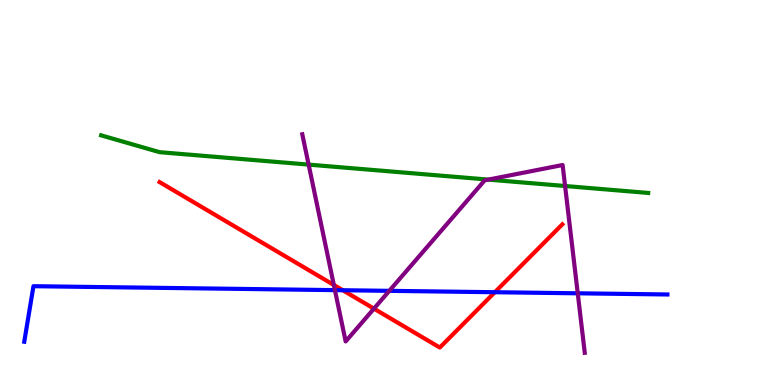[{'lines': ['blue', 'red'], 'intersections': [{'x': 4.42, 'y': 2.46}, {'x': 6.38, 'y': 2.41}]}, {'lines': ['green', 'red'], 'intersections': []}, {'lines': ['purple', 'red'], 'intersections': [{'x': 4.31, 'y': 2.6}, {'x': 4.83, 'y': 1.98}]}, {'lines': ['blue', 'green'], 'intersections': []}, {'lines': ['blue', 'purple'], 'intersections': [{'x': 4.32, 'y': 2.46}, {'x': 5.02, 'y': 2.45}, {'x': 7.45, 'y': 2.38}]}, {'lines': ['green', 'purple'], 'intersections': [{'x': 3.98, 'y': 5.72}, {'x': 6.3, 'y': 5.34}, {'x': 7.29, 'y': 5.17}]}]